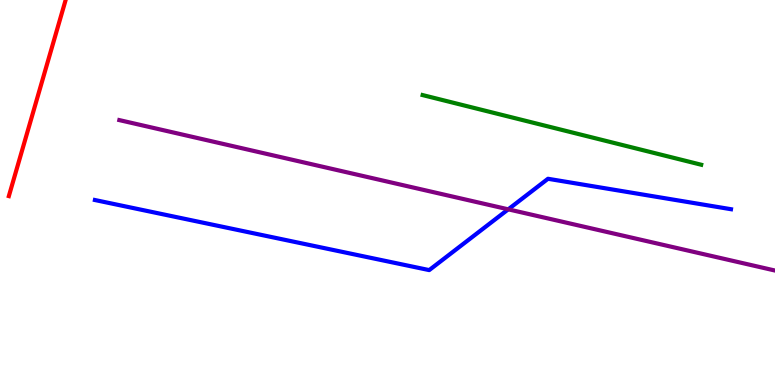[{'lines': ['blue', 'red'], 'intersections': []}, {'lines': ['green', 'red'], 'intersections': []}, {'lines': ['purple', 'red'], 'intersections': []}, {'lines': ['blue', 'green'], 'intersections': []}, {'lines': ['blue', 'purple'], 'intersections': [{'x': 6.56, 'y': 4.56}]}, {'lines': ['green', 'purple'], 'intersections': []}]